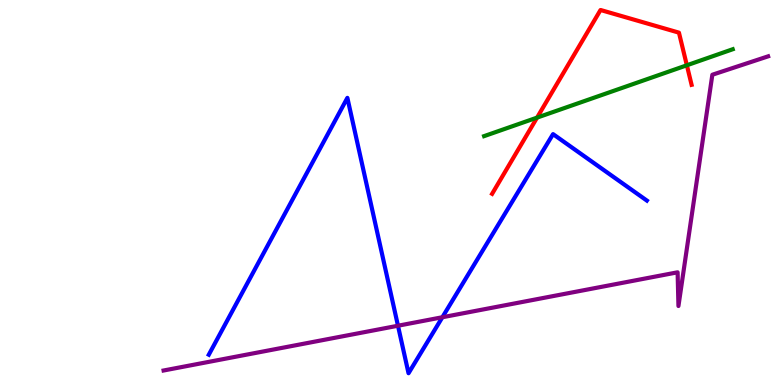[{'lines': ['blue', 'red'], 'intersections': []}, {'lines': ['green', 'red'], 'intersections': [{'x': 6.93, 'y': 6.94}, {'x': 8.86, 'y': 8.3}]}, {'lines': ['purple', 'red'], 'intersections': []}, {'lines': ['blue', 'green'], 'intersections': []}, {'lines': ['blue', 'purple'], 'intersections': [{'x': 5.14, 'y': 1.54}, {'x': 5.71, 'y': 1.76}]}, {'lines': ['green', 'purple'], 'intersections': []}]